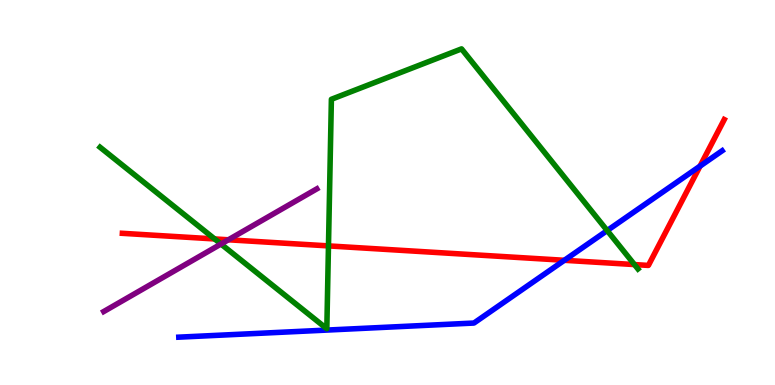[{'lines': ['blue', 'red'], 'intersections': [{'x': 7.28, 'y': 3.24}, {'x': 9.03, 'y': 5.69}]}, {'lines': ['green', 'red'], 'intersections': [{'x': 2.77, 'y': 3.79}, {'x': 4.24, 'y': 3.61}, {'x': 8.19, 'y': 3.13}]}, {'lines': ['purple', 'red'], 'intersections': [{'x': 2.95, 'y': 3.77}]}, {'lines': ['blue', 'green'], 'intersections': [{'x': 7.83, 'y': 4.01}]}, {'lines': ['blue', 'purple'], 'intersections': []}, {'lines': ['green', 'purple'], 'intersections': [{'x': 2.85, 'y': 3.66}]}]